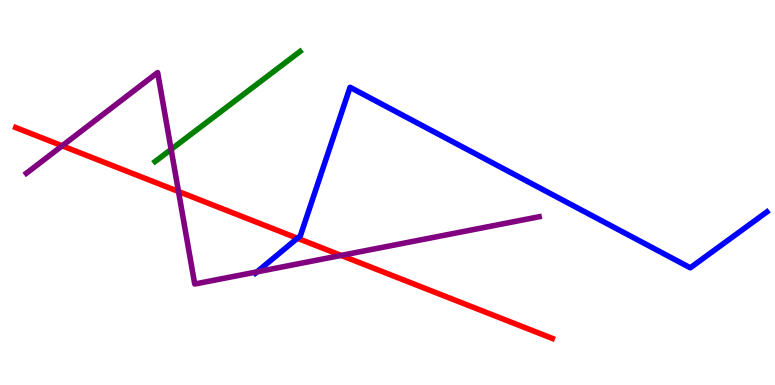[{'lines': ['blue', 'red'], 'intersections': [{'x': 3.84, 'y': 3.81}]}, {'lines': ['green', 'red'], 'intersections': []}, {'lines': ['purple', 'red'], 'intersections': [{'x': 0.802, 'y': 6.21}, {'x': 2.3, 'y': 5.03}, {'x': 4.4, 'y': 3.37}]}, {'lines': ['blue', 'green'], 'intersections': []}, {'lines': ['blue', 'purple'], 'intersections': [{'x': 3.32, 'y': 2.94}]}, {'lines': ['green', 'purple'], 'intersections': [{'x': 2.21, 'y': 6.12}]}]